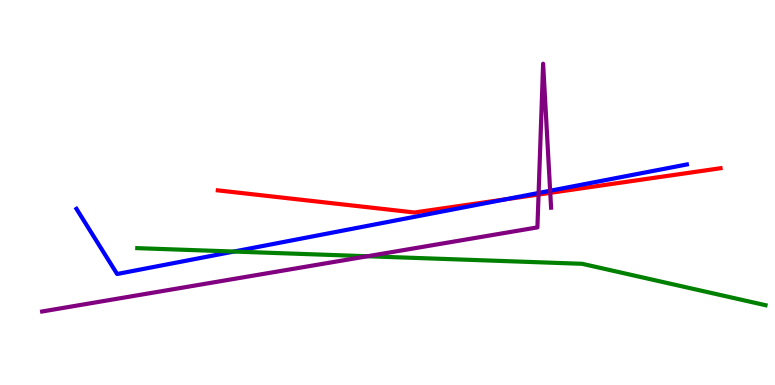[{'lines': ['blue', 'red'], 'intersections': [{'x': 6.53, 'y': 4.82}]}, {'lines': ['green', 'red'], 'intersections': []}, {'lines': ['purple', 'red'], 'intersections': [{'x': 6.95, 'y': 4.95}, {'x': 7.1, 'y': 4.99}]}, {'lines': ['blue', 'green'], 'intersections': [{'x': 3.02, 'y': 3.47}]}, {'lines': ['blue', 'purple'], 'intersections': [{'x': 6.95, 'y': 4.99}, {'x': 7.1, 'y': 5.05}]}, {'lines': ['green', 'purple'], 'intersections': [{'x': 4.74, 'y': 3.34}]}]